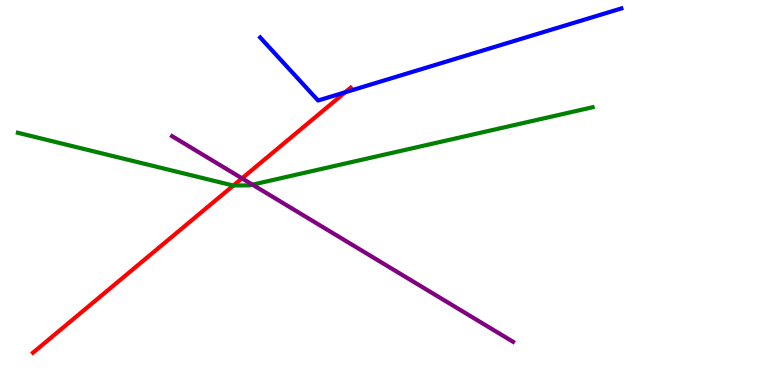[{'lines': ['blue', 'red'], 'intersections': [{'x': 4.45, 'y': 7.6}]}, {'lines': ['green', 'red'], 'intersections': [{'x': 3.01, 'y': 5.18}]}, {'lines': ['purple', 'red'], 'intersections': [{'x': 3.12, 'y': 5.37}]}, {'lines': ['blue', 'green'], 'intersections': []}, {'lines': ['blue', 'purple'], 'intersections': []}, {'lines': ['green', 'purple'], 'intersections': [{'x': 3.26, 'y': 5.2}]}]